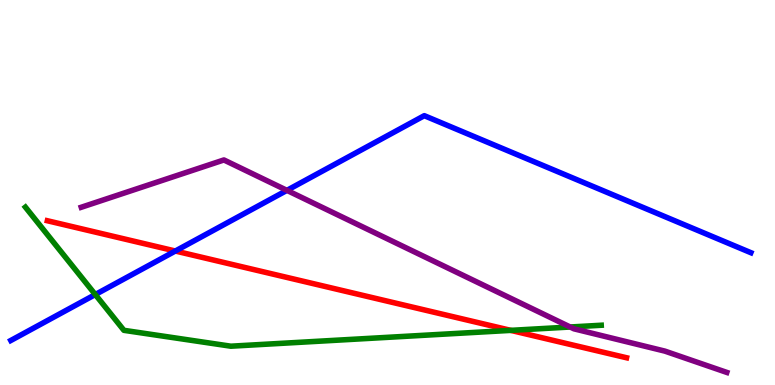[{'lines': ['blue', 'red'], 'intersections': [{'x': 2.26, 'y': 3.48}]}, {'lines': ['green', 'red'], 'intersections': [{'x': 6.59, 'y': 1.42}]}, {'lines': ['purple', 'red'], 'intersections': []}, {'lines': ['blue', 'green'], 'intersections': [{'x': 1.23, 'y': 2.35}]}, {'lines': ['blue', 'purple'], 'intersections': [{'x': 3.7, 'y': 5.06}]}, {'lines': ['green', 'purple'], 'intersections': [{'x': 7.36, 'y': 1.51}]}]